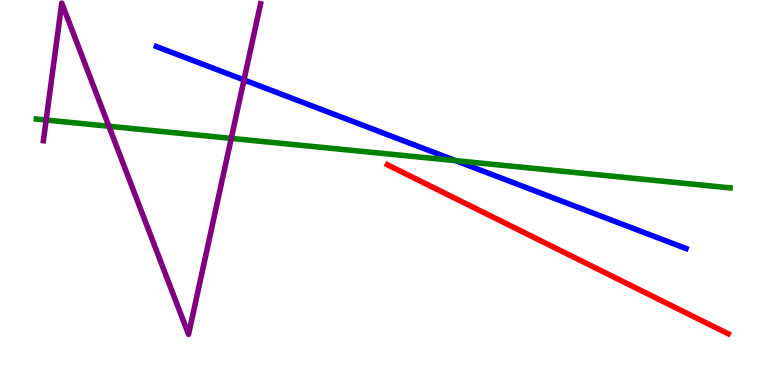[{'lines': ['blue', 'red'], 'intersections': []}, {'lines': ['green', 'red'], 'intersections': []}, {'lines': ['purple', 'red'], 'intersections': []}, {'lines': ['blue', 'green'], 'intersections': [{'x': 5.88, 'y': 5.83}]}, {'lines': ['blue', 'purple'], 'intersections': [{'x': 3.15, 'y': 7.92}]}, {'lines': ['green', 'purple'], 'intersections': [{'x': 0.595, 'y': 6.88}, {'x': 1.41, 'y': 6.72}, {'x': 2.98, 'y': 6.41}]}]